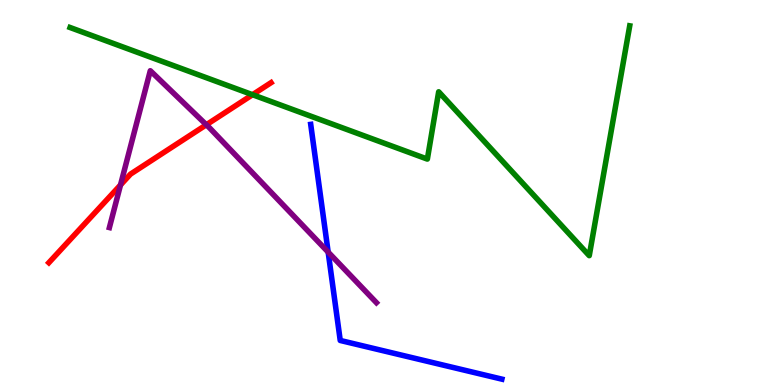[{'lines': ['blue', 'red'], 'intersections': []}, {'lines': ['green', 'red'], 'intersections': [{'x': 3.26, 'y': 7.54}]}, {'lines': ['purple', 'red'], 'intersections': [{'x': 1.55, 'y': 5.2}, {'x': 2.66, 'y': 6.76}]}, {'lines': ['blue', 'green'], 'intersections': []}, {'lines': ['blue', 'purple'], 'intersections': [{'x': 4.23, 'y': 3.45}]}, {'lines': ['green', 'purple'], 'intersections': []}]